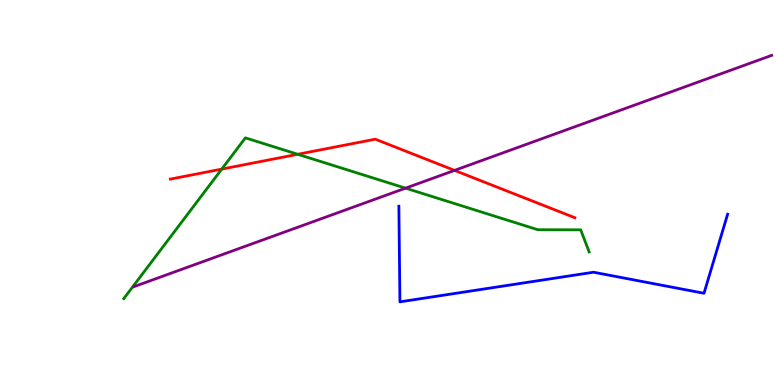[{'lines': ['blue', 'red'], 'intersections': []}, {'lines': ['green', 'red'], 'intersections': [{'x': 2.86, 'y': 5.61}, {'x': 3.84, 'y': 5.99}]}, {'lines': ['purple', 'red'], 'intersections': [{'x': 5.87, 'y': 5.57}]}, {'lines': ['blue', 'green'], 'intersections': []}, {'lines': ['blue', 'purple'], 'intersections': []}, {'lines': ['green', 'purple'], 'intersections': [{'x': 5.23, 'y': 5.11}]}]